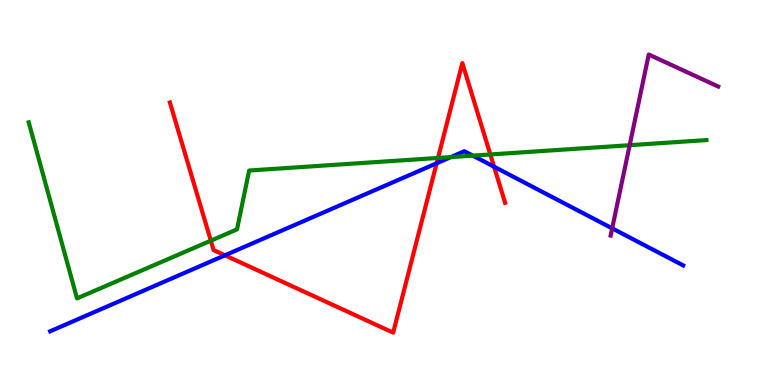[{'lines': ['blue', 'red'], 'intersections': [{'x': 2.9, 'y': 3.37}, {'x': 5.63, 'y': 5.76}, {'x': 6.38, 'y': 5.67}]}, {'lines': ['green', 'red'], 'intersections': [{'x': 2.72, 'y': 3.75}, {'x': 5.65, 'y': 5.9}, {'x': 6.33, 'y': 5.99}]}, {'lines': ['purple', 'red'], 'intersections': []}, {'lines': ['blue', 'green'], 'intersections': [{'x': 5.82, 'y': 5.92}, {'x': 6.1, 'y': 5.96}]}, {'lines': ['blue', 'purple'], 'intersections': [{'x': 7.9, 'y': 4.07}]}, {'lines': ['green', 'purple'], 'intersections': [{'x': 8.12, 'y': 6.23}]}]